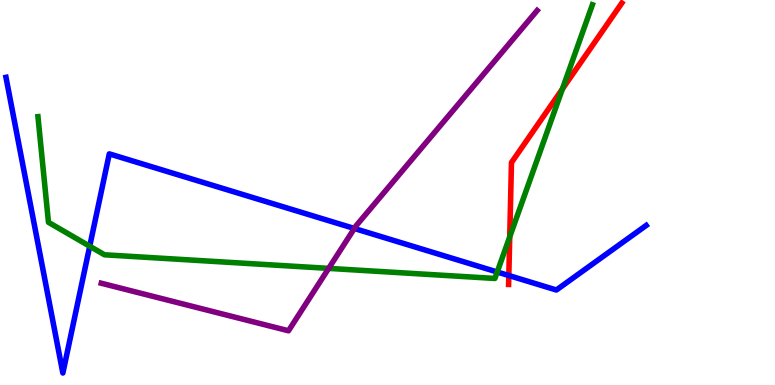[{'lines': ['blue', 'red'], 'intersections': [{'x': 6.57, 'y': 2.84}]}, {'lines': ['green', 'red'], 'intersections': [{'x': 6.58, 'y': 3.85}, {'x': 7.26, 'y': 7.69}]}, {'lines': ['purple', 'red'], 'intersections': []}, {'lines': ['blue', 'green'], 'intersections': [{'x': 1.16, 'y': 3.6}, {'x': 6.42, 'y': 2.94}]}, {'lines': ['blue', 'purple'], 'intersections': [{'x': 4.57, 'y': 4.07}]}, {'lines': ['green', 'purple'], 'intersections': [{'x': 4.24, 'y': 3.03}]}]